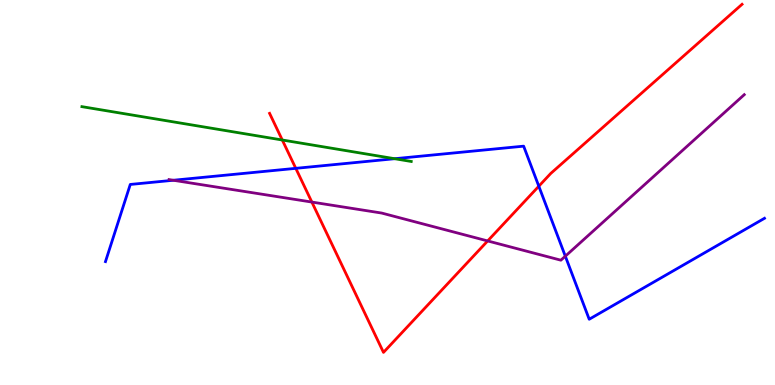[{'lines': ['blue', 'red'], 'intersections': [{'x': 3.82, 'y': 5.63}, {'x': 6.95, 'y': 5.16}]}, {'lines': ['green', 'red'], 'intersections': [{'x': 3.64, 'y': 6.36}]}, {'lines': ['purple', 'red'], 'intersections': [{'x': 4.02, 'y': 4.75}, {'x': 6.29, 'y': 3.74}]}, {'lines': ['blue', 'green'], 'intersections': [{'x': 5.09, 'y': 5.88}]}, {'lines': ['blue', 'purple'], 'intersections': [{'x': 2.24, 'y': 5.32}, {'x': 7.29, 'y': 3.35}]}, {'lines': ['green', 'purple'], 'intersections': []}]